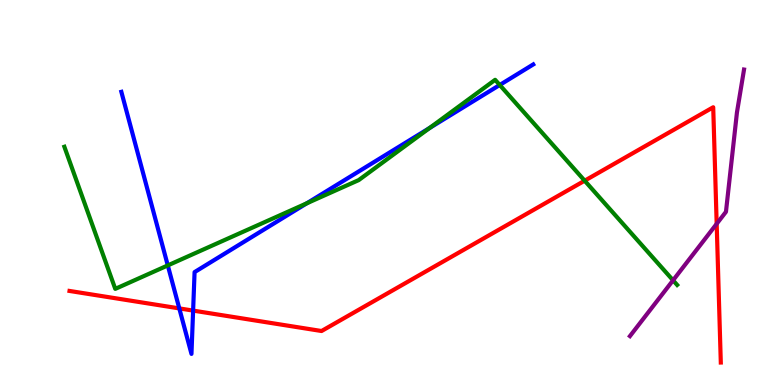[{'lines': ['blue', 'red'], 'intersections': [{'x': 2.31, 'y': 1.99}, {'x': 2.49, 'y': 1.93}]}, {'lines': ['green', 'red'], 'intersections': [{'x': 7.54, 'y': 5.31}]}, {'lines': ['purple', 'red'], 'intersections': [{'x': 9.25, 'y': 4.19}]}, {'lines': ['blue', 'green'], 'intersections': [{'x': 2.17, 'y': 3.11}, {'x': 3.96, 'y': 4.72}, {'x': 5.54, 'y': 6.68}, {'x': 6.45, 'y': 7.79}]}, {'lines': ['blue', 'purple'], 'intersections': []}, {'lines': ['green', 'purple'], 'intersections': [{'x': 8.68, 'y': 2.72}]}]